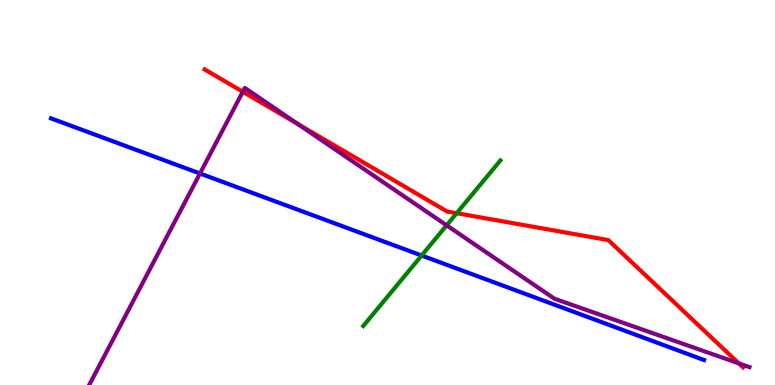[{'lines': ['blue', 'red'], 'intersections': []}, {'lines': ['green', 'red'], 'intersections': [{'x': 5.89, 'y': 4.46}]}, {'lines': ['purple', 'red'], 'intersections': [{'x': 3.13, 'y': 7.62}, {'x': 3.84, 'y': 6.78}, {'x': 9.53, 'y': 0.561}]}, {'lines': ['blue', 'green'], 'intersections': [{'x': 5.44, 'y': 3.36}]}, {'lines': ['blue', 'purple'], 'intersections': [{'x': 2.58, 'y': 5.49}]}, {'lines': ['green', 'purple'], 'intersections': [{'x': 5.76, 'y': 4.15}]}]